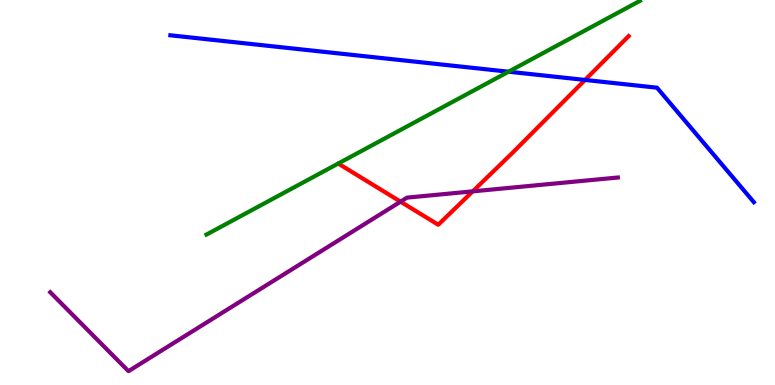[{'lines': ['blue', 'red'], 'intersections': [{'x': 7.55, 'y': 7.92}]}, {'lines': ['green', 'red'], 'intersections': []}, {'lines': ['purple', 'red'], 'intersections': [{'x': 5.17, 'y': 4.76}, {'x': 6.1, 'y': 5.03}]}, {'lines': ['blue', 'green'], 'intersections': [{'x': 6.56, 'y': 8.14}]}, {'lines': ['blue', 'purple'], 'intersections': []}, {'lines': ['green', 'purple'], 'intersections': []}]